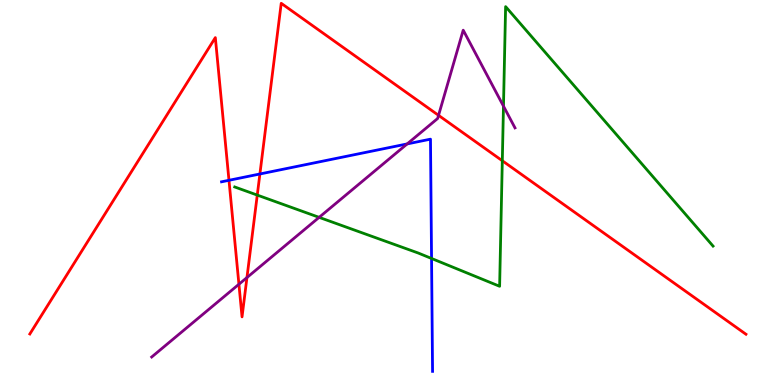[{'lines': ['blue', 'red'], 'intersections': [{'x': 2.95, 'y': 5.32}, {'x': 3.35, 'y': 5.48}]}, {'lines': ['green', 'red'], 'intersections': [{'x': 3.32, 'y': 4.93}, {'x': 6.48, 'y': 5.82}]}, {'lines': ['purple', 'red'], 'intersections': [{'x': 3.08, 'y': 2.62}, {'x': 3.19, 'y': 2.79}, {'x': 5.66, 'y': 7.0}]}, {'lines': ['blue', 'green'], 'intersections': [{'x': 5.57, 'y': 3.29}]}, {'lines': ['blue', 'purple'], 'intersections': [{'x': 5.25, 'y': 6.26}]}, {'lines': ['green', 'purple'], 'intersections': [{'x': 4.12, 'y': 4.35}, {'x': 6.5, 'y': 7.24}]}]